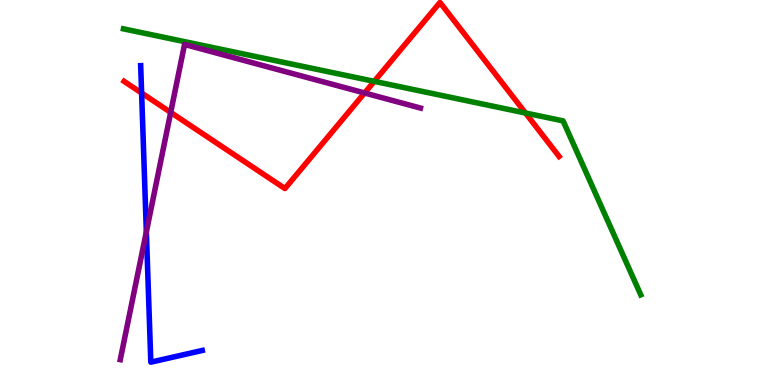[{'lines': ['blue', 'red'], 'intersections': [{'x': 1.83, 'y': 7.58}]}, {'lines': ['green', 'red'], 'intersections': [{'x': 4.83, 'y': 7.89}, {'x': 6.78, 'y': 7.06}]}, {'lines': ['purple', 'red'], 'intersections': [{'x': 2.2, 'y': 7.08}, {'x': 4.7, 'y': 7.59}]}, {'lines': ['blue', 'green'], 'intersections': []}, {'lines': ['blue', 'purple'], 'intersections': [{'x': 1.89, 'y': 3.98}]}, {'lines': ['green', 'purple'], 'intersections': []}]